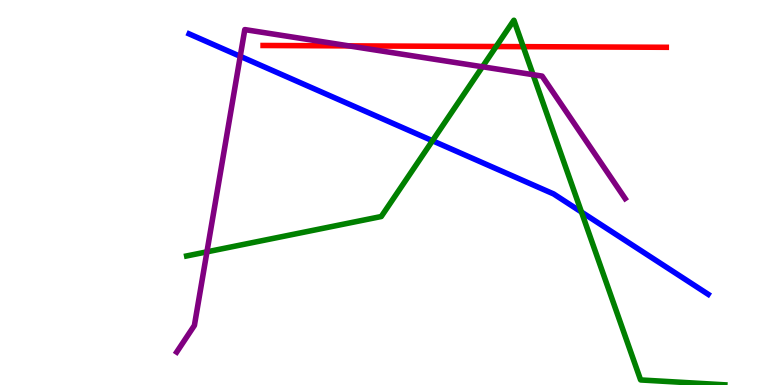[{'lines': ['blue', 'red'], 'intersections': []}, {'lines': ['green', 'red'], 'intersections': [{'x': 6.4, 'y': 8.79}, {'x': 6.75, 'y': 8.79}]}, {'lines': ['purple', 'red'], 'intersections': [{'x': 4.5, 'y': 8.81}]}, {'lines': ['blue', 'green'], 'intersections': [{'x': 5.58, 'y': 6.34}, {'x': 7.5, 'y': 4.49}]}, {'lines': ['blue', 'purple'], 'intersections': [{'x': 3.1, 'y': 8.54}]}, {'lines': ['green', 'purple'], 'intersections': [{'x': 2.67, 'y': 3.46}, {'x': 6.23, 'y': 8.27}, {'x': 6.88, 'y': 8.06}]}]